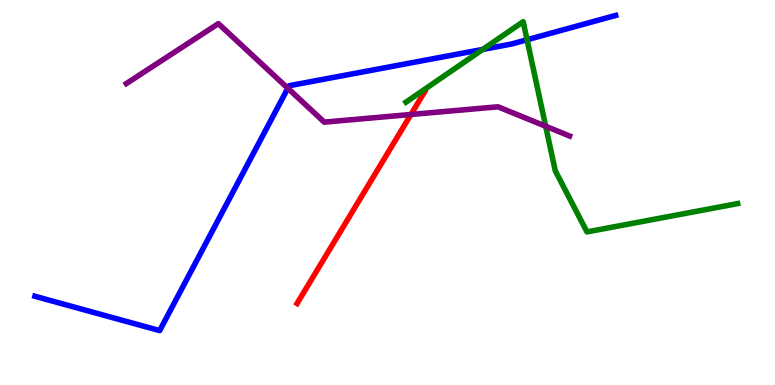[{'lines': ['blue', 'red'], 'intersections': []}, {'lines': ['green', 'red'], 'intersections': []}, {'lines': ['purple', 'red'], 'intersections': [{'x': 5.3, 'y': 7.03}]}, {'lines': ['blue', 'green'], 'intersections': [{'x': 6.23, 'y': 8.72}, {'x': 6.8, 'y': 8.97}]}, {'lines': ['blue', 'purple'], 'intersections': [{'x': 3.71, 'y': 7.71}]}, {'lines': ['green', 'purple'], 'intersections': [{'x': 7.04, 'y': 6.72}]}]